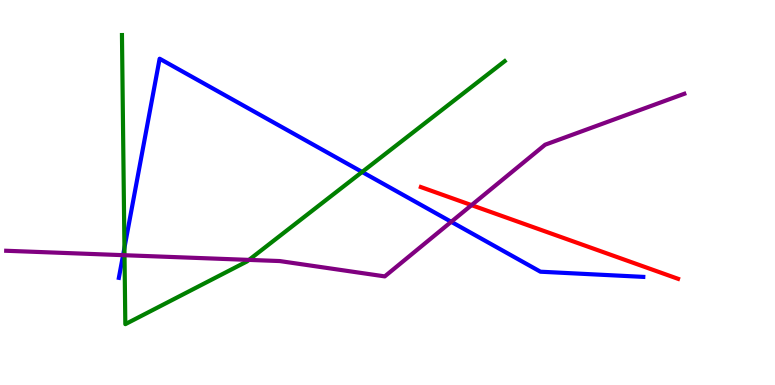[{'lines': ['blue', 'red'], 'intersections': []}, {'lines': ['green', 'red'], 'intersections': []}, {'lines': ['purple', 'red'], 'intersections': [{'x': 6.08, 'y': 4.67}]}, {'lines': ['blue', 'green'], 'intersections': [{'x': 1.61, 'y': 3.56}, {'x': 4.67, 'y': 5.53}]}, {'lines': ['blue', 'purple'], 'intersections': [{'x': 1.59, 'y': 3.37}, {'x': 5.82, 'y': 4.24}]}, {'lines': ['green', 'purple'], 'intersections': [{'x': 1.61, 'y': 3.37}, {'x': 3.21, 'y': 3.25}]}]